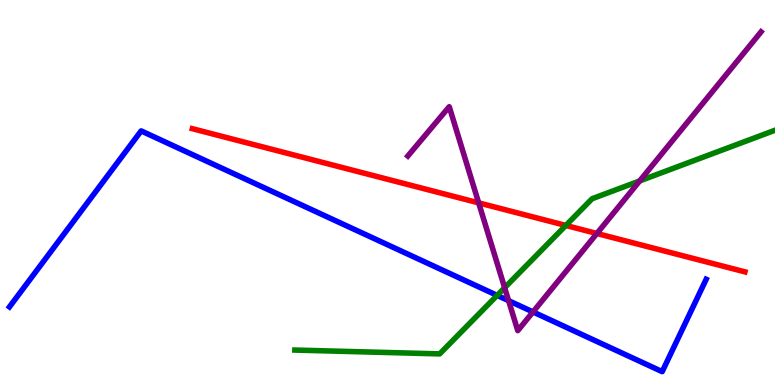[{'lines': ['blue', 'red'], 'intersections': []}, {'lines': ['green', 'red'], 'intersections': [{'x': 7.3, 'y': 4.14}]}, {'lines': ['purple', 'red'], 'intersections': [{'x': 6.18, 'y': 4.73}, {'x': 7.7, 'y': 3.94}]}, {'lines': ['blue', 'green'], 'intersections': [{'x': 6.41, 'y': 2.33}]}, {'lines': ['blue', 'purple'], 'intersections': [{'x': 6.56, 'y': 2.19}, {'x': 6.88, 'y': 1.9}]}, {'lines': ['green', 'purple'], 'intersections': [{'x': 6.51, 'y': 2.53}, {'x': 8.25, 'y': 5.3}]}]